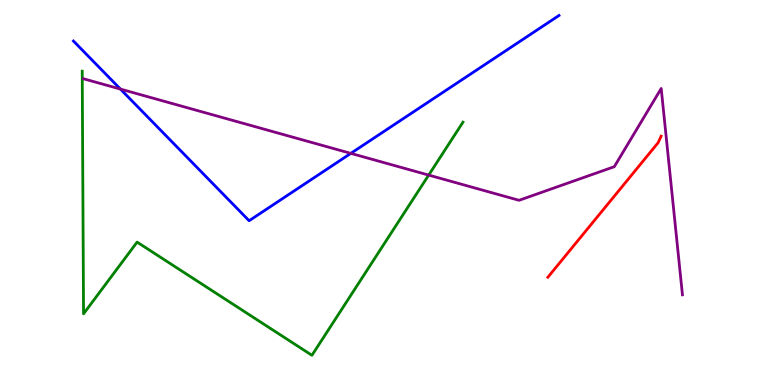[{'lines': ['blue', 'red'], 'intersections': []}, {'lines': ['green', 'red'], 'intersections': []}, {'lines': ['purple', 'red'], 'intersections': []}, {'lines': ['blue', 'green'], 'intersections': []}, {'lines': ['blue', 'purple'], 'intersections': [{'x': 1.55, 'y': 7.69}, {'x': 4.53, 'y': 6.02}]}, {'lines': ['green', 'purple'], 'intersections': [{'x': 5.53, 'y': 5.45}]}]